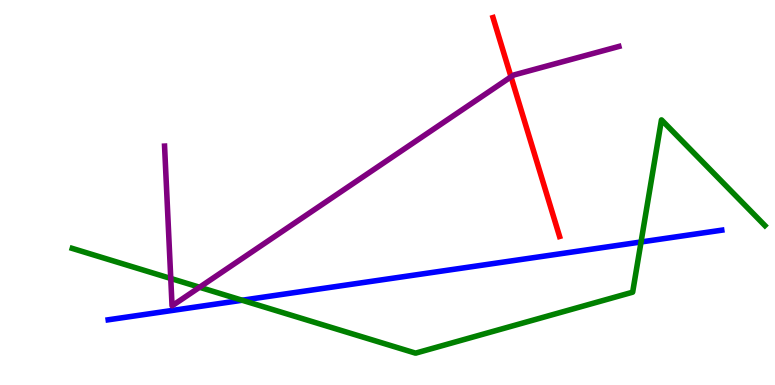[{'lines': ['blue', 'red'], 'intersections': []}, {'lines': ['green', 'red'], 'intersections': []}, {'lines': ['purple', 'red'], 'intersections': [{'x': 6.59, 'y': 8.01}]}, {'lines': ['blue', 'green'], 'intersections': [{'x': 3.12, 'y': 2.2}, {'x': 8.27, 'y': 3.72}]}, {'lines': ['blue', 'purple'], 'intersections': []}, {'lines': ['green', 'purple'], 'intersections': [{'x': 2.2, 'y': 2.77}, {'x': 2.58, 'y': 2.54}]}]